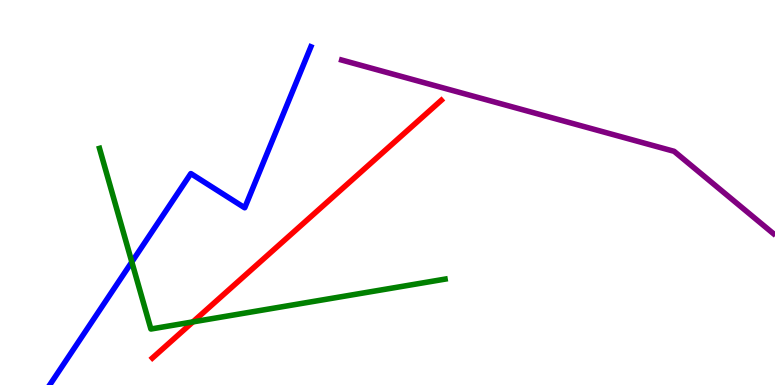[{'lines': ['blue', 'red'], 'intersections': []}, {'lines': ['green', 'red'], 'intersections': [{'x': 2.49, 'y': 1.64}]}, {'lines': ['purple', 'red'], 'intersections': []}, {'lines': ['blue', 'green'], 'intersections': [{'x': 1.7, 'y': 3.2}]}, {'lines': ['blue', 'purple'], 'intersections': []}, {'lines': ['green', 'purple'], 'intersections': []}]